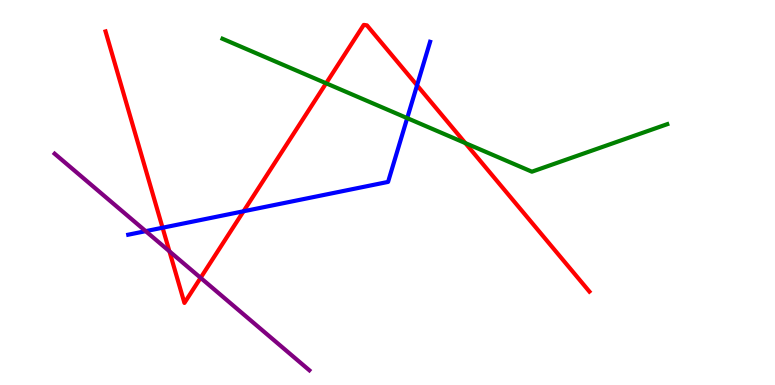[{'lines': ['blue', 'red'], 'intersections': [{'x': 2.1, 'y': 4.08}, {'x': 3.14, 'y': 4.51}, {'x': 5.38, 'y': 7.78}]}, {'lines': ['green', 'red'], 'intersections': [{'x': 4.21, 'y': 7.84}, {'x': 6.0, 'y': 6.28}]}, {'lines': ['purple', 'red'], 'intersections': [{'x': 2.19, 'y': 3.47}, {'x': 2.59, 'y': 2.78}]}, {'lines': ['blue', 'green'], 'intersections': [{'x': 5.25, 'y': 6.93}]}, {'lines': ['blue', 'purple'], 'intersections': [{'x': 1.88, 'y': 4.0}]}, {'lines': ['green', 'purple'], 'intersections': []}]